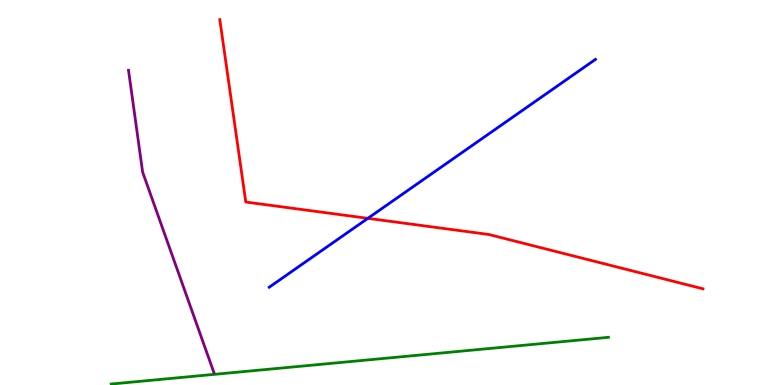[{'lines': ['blue', 'red'], 'intersections': [{'x': 4.75, 'y': 4.33}]}, {'lines': ['green', 'red'], 'intersections': []}, {'lines': ['purple', 'red'], 'intersections': []}, {'lines': ['blue', 'green'], 'intersections': []}, {'lines': ['blue', 'purple'], 'intersections': []}, {'lines': ['green', 'purple'], 'intersections': []}]